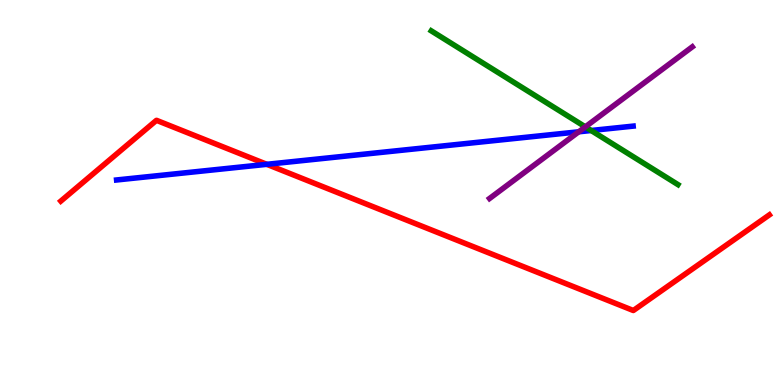[{'lines': ['blue', 'red'], 'intersections': [{'x': 3.44, 'y': 5.73}]}, {'lines': ['green', 'red'], 'intersections': []}, {'lines': ['purple', 'red'], 'intersections': []}, {'lines': ['blue', 'green'], 'intersections': [{'x': 7.63, 'y': 6.61}]}, {'lines': ['blue', 'purple'], 'intersections': [{'x': 7.47, 'y': 6.58}]}, {'lines': ['green', 'purple'], 'intersections': [{'x': 7.55, 'y': 6.7}]}]